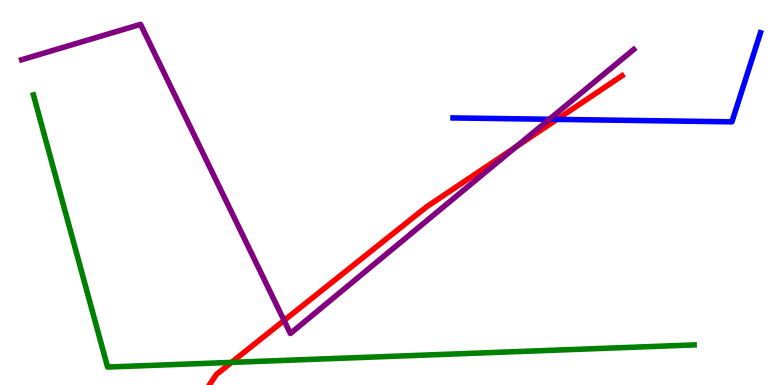[{'lines': ['blue', 'red'], 'intersections': [{'x': 7.19, 'y': 6.9}]}, {'lines': ['green', 'red'], 'intersections': [{'x': 2.99, 'y': 0.588}]}, {'lines': ['purple', 'red'], 'intersections': [{'x': 3.67, 'y': 1.68}, {'x': 6.66, 'y': 6.18}]}, {'lines': ['blue', 'green'], 'intersections': []}, {'lines': ['blue', 'purple'], 'intersections': [{'x': 7.09, 'y': 6.9}]}, {'lines': ['green', 'purple'], 'intersections': []}]